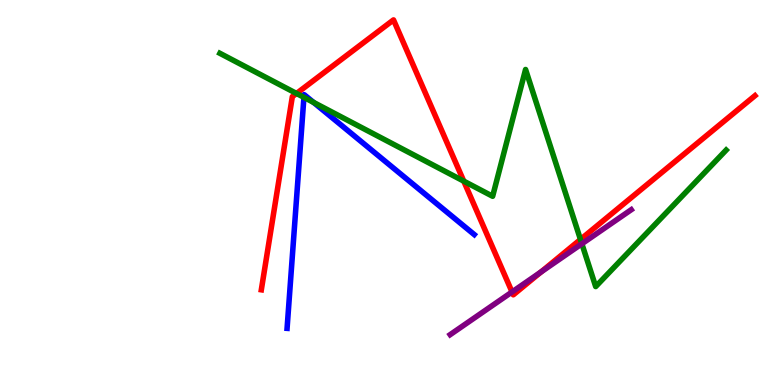[{'lines': ['blue', 'red'], 'intersections': []}, {'lines': ['green', 'red'], 'intersections': [{'x': 3.83, 'y': 7.57}, {'x': 5.98, 'y': 5.3}, {'x': 7.49, 'y': 3.78}]}, {'lines': ['purple', 'red'], 'intersections': [{'x': 6.61, 'y': 2.42}, {'x': 6.98, 'y': 2.94}]}, {'lines': ['blue', 'green'], 'intersections': [{'x': 3.92, 'y': 7.47}, {'x': 4.05, 'y': 7.34}]}, {'lines': ['blue', 'purple'], 'intersections': []}, {'lines': ['green', 'purple'], 'intersections': [{'x': 7.51, 'y': 3.67}]}]